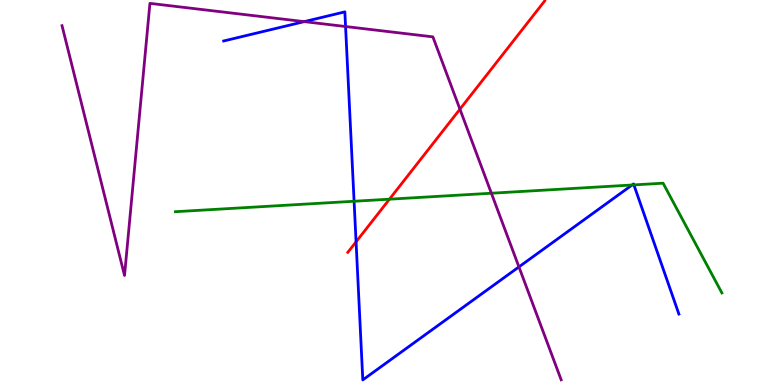[{'lines': ['blue', 'red'], 'intersections': [{'x': 4.59, 'y': 3.72}]}, {'lines': ['green', 'red'], 'intersections': [{'x': 5.03, 'y': 4.83}]}, {'lines': ['purple', 'red'], 'intersections': [{'x': 5.93, 'y': 7.16}]}, {'lines': ['blue', 'green'], 'intersections': [{'x': 4.57, 'y': 4.77}, {'x': 8.16, 'y': 5.19}, {'x': 8.18, 'y': 5.2}]}, {'lines': ['blue', 'purple'], 'intersections': [{'x': 3.93, 'y': 9.44}, {'x': 4.46, 'y': 9.31}, {'x': 6.7, 'y': 3.07}]}, {'lines': ['green', 'purple'], 'intersections': [{'x': 6.34, 'y': 4.98}]}]